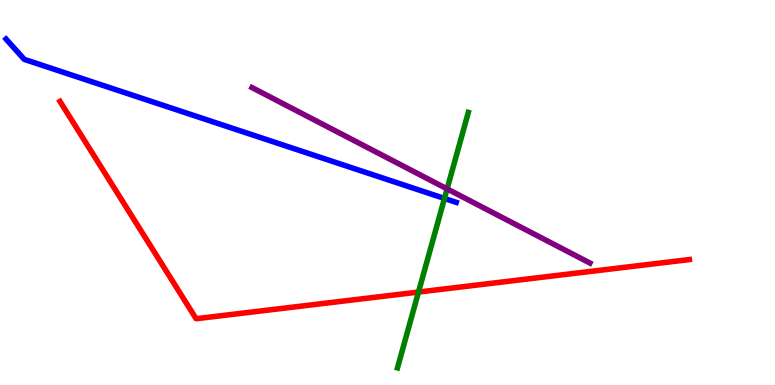[{'lines': ['blue', 'red'], 'intersections': []}, {'lines': ['green', 'red'], 'intersections': [{'x': 5.4, 'y': 2.41}]}, {'lines': ['purple', 'red'], 'intersections': []}, {'lines': ['blue', 'green'], 'intersections': [{'x': 5.73, 'y': 4.85}]}, {'lines': ['blue', 'purple'], 'intersections': []}, {'lines': ['green', 'purple'], 'intersections': [{'x': 5.77, 'y': 5.09}]}]